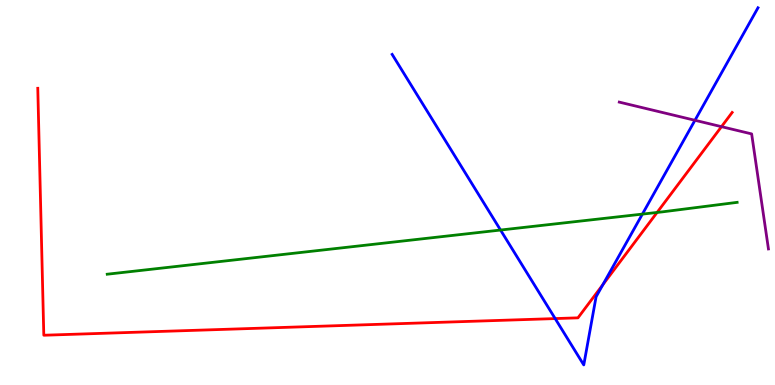[{'lines': ['blue', 'red'], 'intersections': [{'x': 7.16, 'y': 1.73}, {'x': 7.78, 'y': 2.61}]}, {'lines': ['green', 'red'], 'intersections': [{'x': 8.48, 'y': 4.48}]}, {'lines': ['purple', 'red'], 'intersections': [{'x': 9.31, 'y': 6.71}]}, {'lines': ['blue', 'green'], 'intersections': [{'x': 6.46, 'y': 4.02}, {'x': 8.29, 'y': 4.44}]}, {'lines': ['blue', 'purple'], 'intersections': [{'x': 8.97, 'y': 6.88}]}, {'lines': ['green', 'purple'], 'intersections': []}]